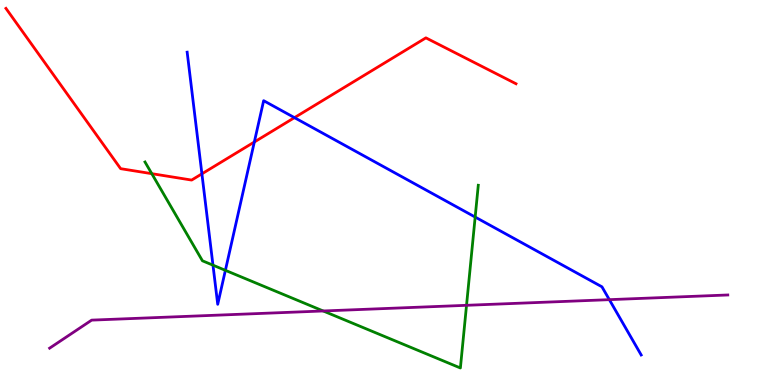[{'lines': ['blue', 'red'], 'intersections': [{'x': 2.61, 'y': 5.48}, {'x': 3.28, 'y': 6.31}, {'x': 3.8, 'y': 6.94}]}, {'lines': ['green', 'red'], 'intersections': [{'x': 1.96, 'y': 5.49}]}, {'lines': ['purple', 'red'], 'intersections': []}, {'lines': ['blue', 'green'], 'intersections': [{'x': 2.75, 'y': 3.11}, {'x': 2.91, 'y': 2.98}, {'x': 6.13, 'y': 4.36}]}, {'lines': ['blue', 'purple'], 'intersections': [{'x': 7.86, 'y': 2.22}]}, {'lines': ['green', 'purple'], 'intersections': [{'x': 4.17, 'y': 1.92}, {'x': 6.02, 'y': 2.07}]}]